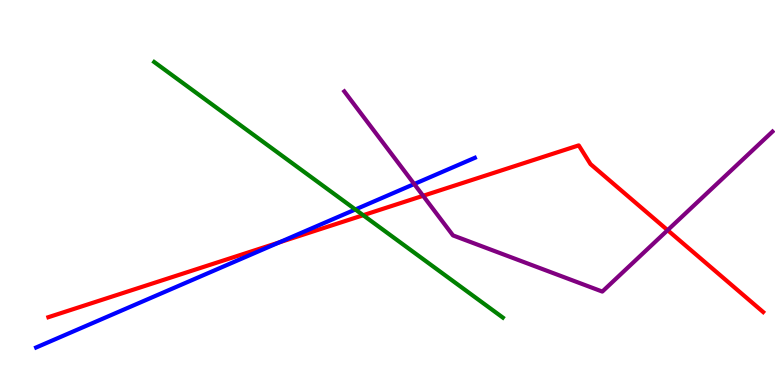[{'lines': ['blue', 'red'], 'intersections': [{'x': 3.6, 'y': 3.7}]}, {'lines': ['green', 'red'], 'intersections': [{'x': 4.69, 'y': 4.41}]}, {'lines': ['purple', 'red'], 'intersections': [{'x': 5.46, 'y': 4.91}, {'x': 8.61, 'y': 4.02}]}, {'lines': ['blue', 'green'], 'intersections': [{'x': 4.59, 'y': 4.56}]}, {'lines': ['blue', 'purple'], 'intersections': [{'x': 5.34, 'y': 5.22}]}, {'lines': ['green', 'purple'], 'intersections': []}]